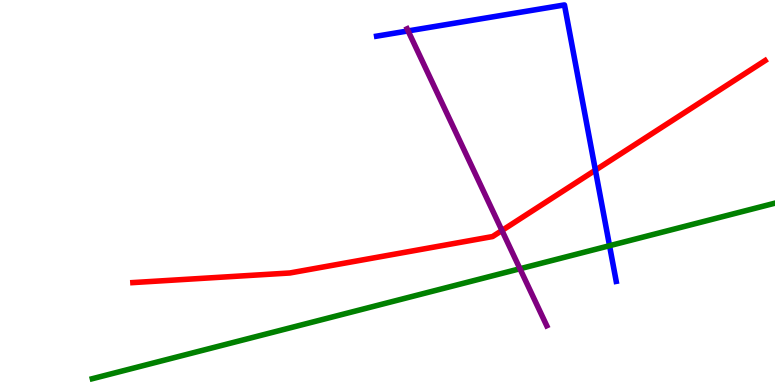[{'lines': ['blue', 'red'], 'intersections': [{'x': 7.68, 'y': 5.58}]}, {'lines': ['green', 'red'], 'intersections': []}, {'lines': ['purple', 'red'], 'intersections': [{'x': 6.48, 'y': 4.01}]}, {'lines': ['blue', 'green'], 'intersections': [{'x': 7.87, 'y': 3.62}]}, {'lines': ['blue', 'purple'], 'intersections': [{'x': 5.27, 'y': 9.2}]}, {'lines': ['green', 'purple'], 'intersections': [{'x': 6.71, 'y': 3.02}]}]